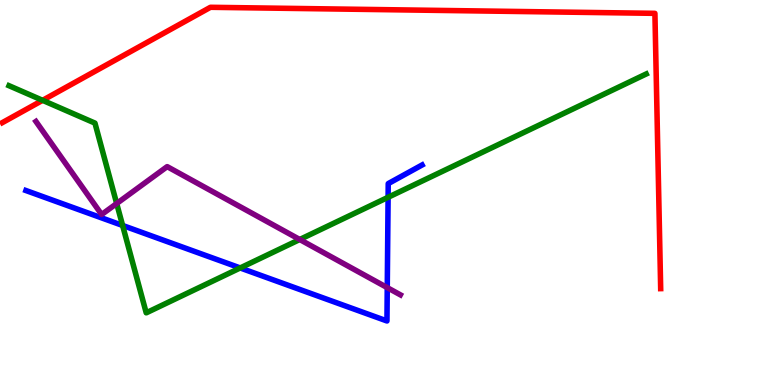[{'lines': ['blue', 'red'], 'intersections': []}, {'lines': ['green', 'red'], 'intersections': [{'x': 0.55, 'y': 7.39}]}, {'lines': ['purple', 'red'], 'intersections': []}, {'lines': ['blue', 'green'], 'intersections': [{'x': 1.58, 'y': 4.14}, {'x': 3.1, 'y': 3.04}, {'x': 5.01, 'y': 4.88}]}, {'lines': ['blue', 'purple'], 'intersections': [{'x': 5.0, 'y': 2.53}]}, {'lines': ['green', 'purple'], 'intersections': [{'x': 1.51, 'y': 4.71}, {'x': 3.87, 'y': 3.78}]}]